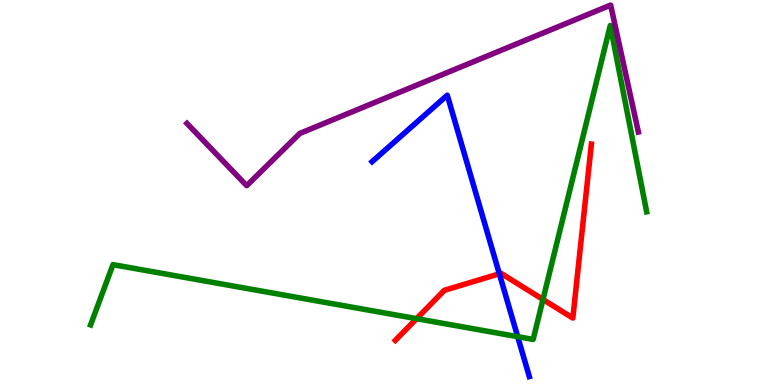[{'lines': ['blue', 'red'], 'intersections': [{'x': 6.44, 'y': 2.89}]}, {'lines': ['green', 'red'], 'intersections': [{'x': 5.38, 'y': 1.72}, {'x': 7.01, 'y': 2.22}]}, {'lines': ['purple', 'red'], 'intersections': []}, {'lines': ['blue', 'green'], 'intersections': [{'x': 6.68, 'y': 1.26}]}, {'lines': ['blue', 'purple'], 'intersections': []}, {'lines': ['green', 'purple'], 'intersections': []}]